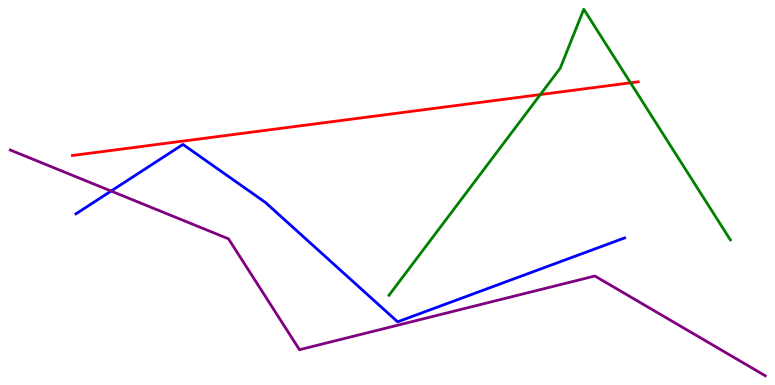[{'lines': ['blue', 'red'], 'intersections': []}, {'lines': ['green', 'red'], 'intersections': [{'x': 6.97, 'y': 7.54}, {'x': 8.14, 'y': 7.85}]}, {'lines': ['purple', 'red'], 'intersections': []}, {'lines': ['blue', 'green'], 'intersections': []}, {'lines': ['blue', 'purple'], 'intersections': [{'x': 1.43, 'y': 5.04}]}, {'lines': ['green', 'purple'], 'intersections': []}]